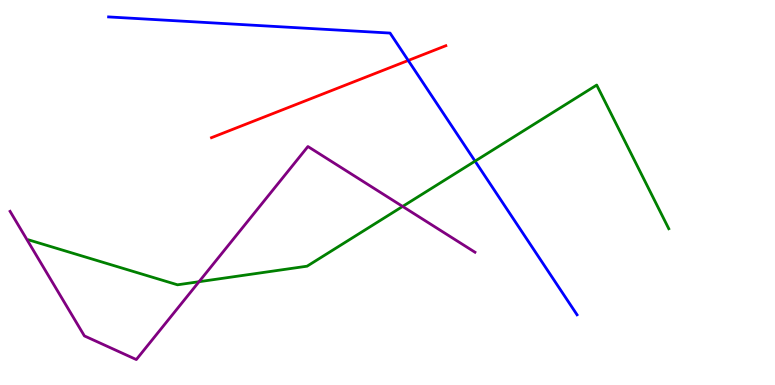[{'lines': ['blue', 'red'], 'intersections': [{'x': 5.27, 'y': 8.43}]}, {'lines': ['green', 'red'], 'intersections': []}, {'lines': ['purple', 'red'], 'intersections': []}, {'lines': ['blue', 'green'], 'intersections': [{'x': 6.13, 'y': 5.81}]}, {'lines': ['blue', 'purple'], 'intersections': []}, {'lines': ['green', 'purple'], 'intersections': [{'x': 2.57, 'y': 2.68}, {'x': 5.2, 'y': 4.64}]}]